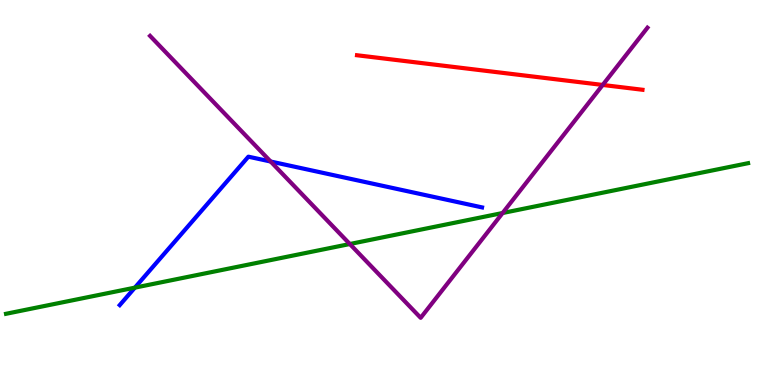[{'lines': ['blue', 'red'], 'intersections': []}, {'lines': ['green', 'red'], 'intersections': []}, {'lines': ['purple', 'red'], 'intersections': [{'x': 7.78, 'y': 7.79}]}, {'lines': ['blue', 'green'], 'intersections': [{'x': 1.74, 'y': 2.53}]}, {'lines': ['blue', 'purple'], 'intersections': [{'x': 3.49, 'y': 5.8}]}, {'lines': ['green', 'purple'], 'intersections': [{'x': 4.51, 'y': 3.66}, {'x': 6.49, 'y': 4.47}]}]